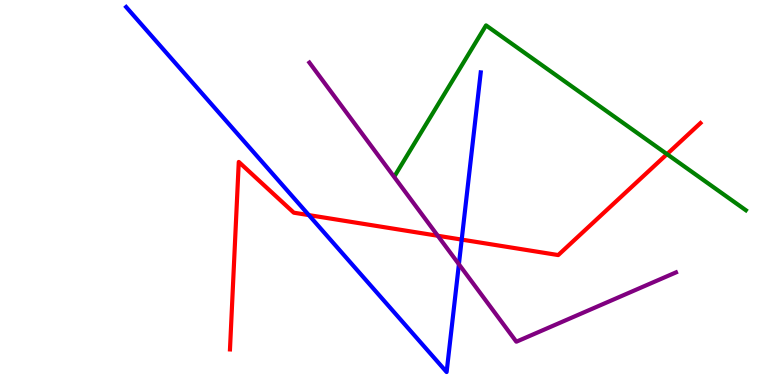[{'lines': ['blue', 'red'], 'intersections': [{'x': 3.99, 'y': 4.41}, {'x': 5.96, 'y': 3.78}]}, {'lines': ['green', 'red'], 'intersections': [{'x': 8.61, 'y': 6.0}]}, {'lines': ['purple', 'red'], 'intersections': [{'x': 5.65, 'y': 3.88}]}, {'lines': ['blue', 'green'], 'intersections': []}, {'lines': ['blue', 'purple'], 'intersections': [{'x': 5.92, 'y': 3.14}]}, {'lines': ['green', 'purple'], 'intersections': []}]